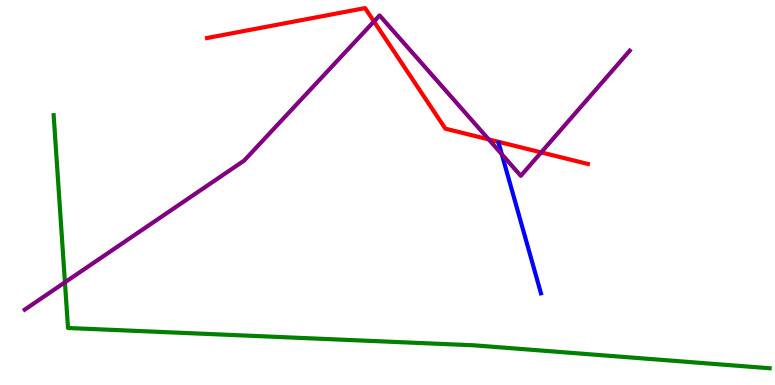[{'lines': ['blue', 'red'], 'intersections': []}, {'lines': ['green', 'red'], 'intersections': []}, {'lines': ['purple', 'red'], 'intersections': [{'x': 4.83, 'y': 9.44}, {'x': 6.31, 'y': 6.38}, {'x': 6.98, 'y': 6.04}]}, {'lines': ['blue', 'green'], 'intersections': []}, {'lines': ['blue', 'purple'], 'intersections': [{'x': 6.47, 'y': 5.99}]}, {'lines': ['green', 'purple'], 'intersections': [{'x': 0.838, 'y': 2.67}]}]